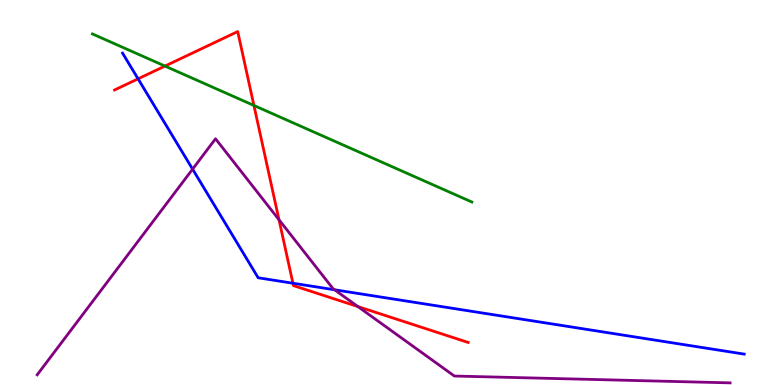[{'lines': ['blue', 'red'], 'intersections': [{'x': 1.78, 'y': 7.95}, {'x': 3.78, 'y': 2.64}]}, {'lines': ['green', 'red'], 'intersections': [{'x': 2.13, 'y': 8.28}, {'x': 3.28, 'y': 7.26}]}, {'lines': ['purple', 'red'], 'intersections': [{'x': 3.6, 'y': 4.29}, {'x': 4.62, 'y': 2.04}]}, {'lines': ['blue', 'green'], 'intersections': []}, {'lines': ['blue', 'purple'], 'intersections': [{'x': 2.49, 'y': 5.61}, {'x': 4.32, 'y': 2.47}]}, {'lines': ['green', 'purple'], 'intersections': []}]